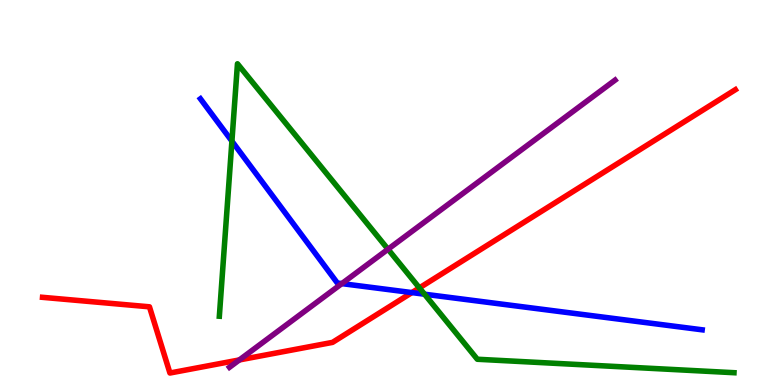[{'lines': ['blue', 'red'], 'intersections': [{'x': 5.31, 'y': 2.4}]}, {'lines': ['green', 'red'], 'intersections': [{'x': 5.41, 'y': 2.52}]}, {'lines': ['purple', 'red'], 'intersections': [{'x': 3.09, 'y': 0.651}]}, {'lines': ['blue', 'green'], 'intersections': [{'x': 2.99, 'y': 6.33}, {'x': 5.48, 'y': 2.36}]}, {'lines': ['blue', 'purple'], 'intersections': [{'x': 4.41, 'y': 2.63}]}, {'lines': ['green', 'purple'], 'intersections': [{'x': 5.01, 'y': 3.53}]}]